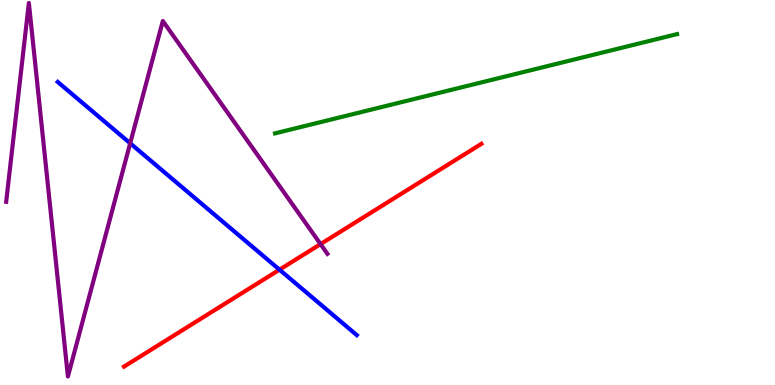[{'lines': ['blue', 'red'], 'intersections': [{'x': 3.61, 'y': 3.0}]}, {'lines': ['green', 'red'], 'intersections': []}, {'lines': ['purple', 'red'], 'intersections': [{'x': 4.14, 'y': 3.66}]}, {'lines': ['blue', 'green'], 'intersections': []}, {'lines': ['blue', 'purple'], 'intersections': [{'x': 1.68, 'y': 6.28}]}, {'lines': ['green', 'purple'], 'intersections': []}]